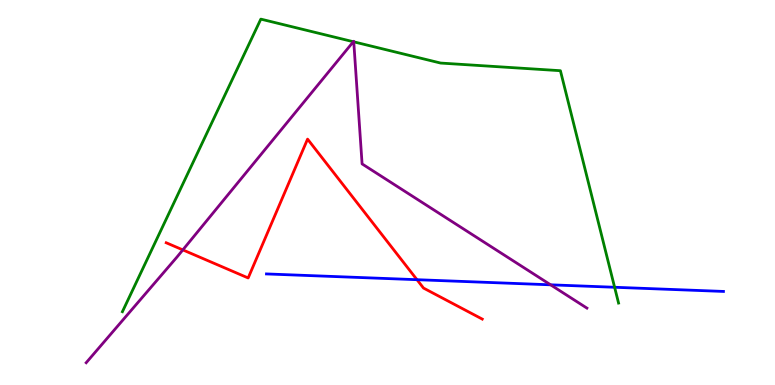[{'lines': ['blue', 'red'], 'intersections': [{'x': 5.38, 'y': 2.74}]}, {'lines': ['green', 'red'], 'intersections': []}, {'lines': ['purple', 'red'], 'intersections': [{'x': 2.36, 'y': 3.51}]}, {'lines': ['blue', 'green'], 'intersections': [{'x': 7.93, 'y': 2.54}]}, {'lines': ['blue', 'purple'], 'intersections': [{'x': 7.1, 'y': 2.6}]}, {'lines': ['green', 'purple'], 'intersections': [{'x': 4.56, 'y': 8.92}, {'x': 4.56, 'y': 8.91}]}]